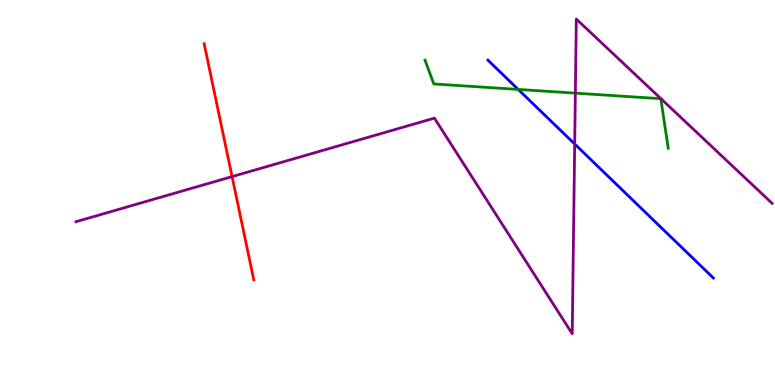[{'lines': ['blue', 'red'], 'intersections': []}, {'lines': ['green', 'red'], 'intersections': []}, {'lines': ['purple', 'red'], 'intersections': [{'x': 2.99, 'y': 5.41}]}, {'lines': ['blue', 'green'], 'intersections': [{'x': 6.69, 'y': 7.68}]}, {'lines': ['blue', 'purple'], 'intersections': [{'x': 7.42, 'y': 6.26}]}, {'lines': ['green', 'purple'], 'intersections': [{'x': 7.42, 'y': 7.58}]}]